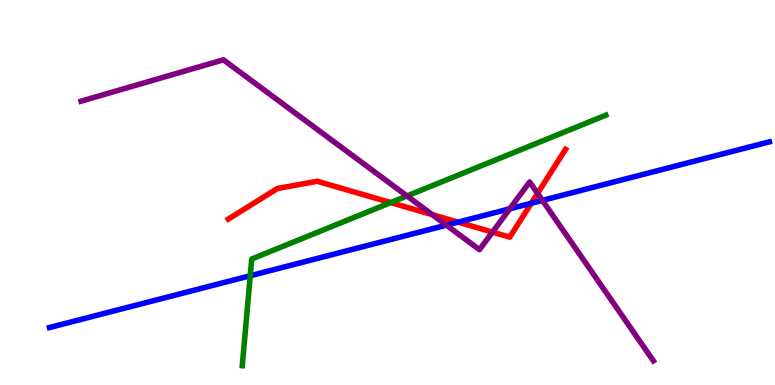[{'lines': ['blue', 'red'], 'intersections': [{'x': 5.91, 'y': 4.23}, {'x': 6.86, 'y': 4.72}]}, {'lines': ['green', 'red'], 'intersections': [{'x': 5.04, 'y': 4.74}]}, {'lines': ['purple', 'red'], 'intersections': [{'x': 5.58, 'y': 4.43}, {'x': 6.35, 'y': 3.97}, {'x': 6.94, 'y': 4.98}]}, {'lines': ['blue', 'green'], 'intersections': [{'x': 3.23, 'y': 2.84}]}, {'lines': ['blue', 'purple'], 'intersections': [{'x': 5.76, 'y': 4.15}, {'x': 6.58, 'y': 4.58}, {'x': 7.0, 'y': 4.79}]}, {'lines': ['green', 'purple'], 'intersections': [{'x': 5.25, 'y': 4.91}]}]